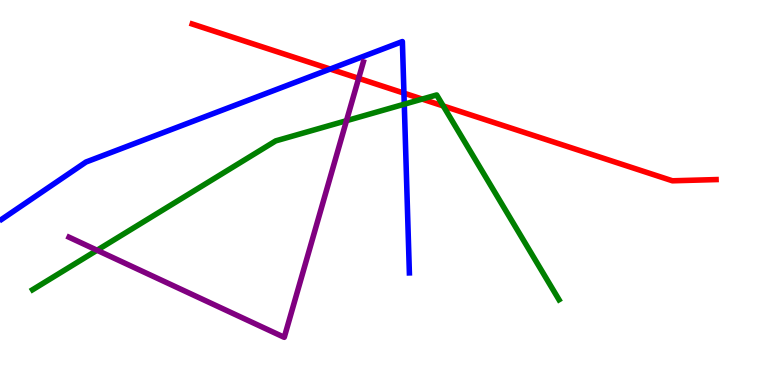[{'lines': ['blue', 'red'], 'intersections': [{'x': 4.26, 'y': 8.21}, {'x': 5.21, 'y': 7.58}]}, {'lines': ['green', 'red'], 'intersections': [{'x': 5.45, 'y': 7.43}, {'x': 5.72, 'y': 7.25}]}, {'lines': ['purple', 'red'], 'intersections': [{'x': 4.63, 'y': 7.97}]}, {'lines': ['blue', 'green'], 'intersections': [{'x': 5.22, 'y': 7.29}]}, {'lines': ['blue', 'purple'], 'intersections': []}, {'lines': ['green', 'purple'], 'intersections': [{'x': 1.25, 'y': 3.5}, {'x': 4.47, 'y': 6.87}]}]